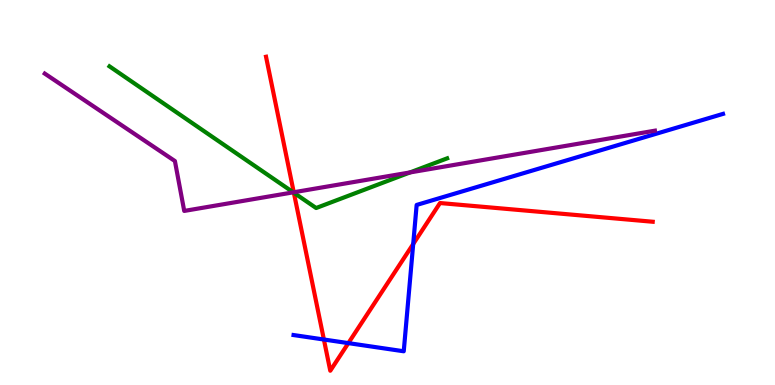[{'lines': ['blue', 'red'], 'intersections': [{'x': 4.18, 'y': 1.18}, {'x': 4.49, 'y': 1.09}, {'x': 5.33, 'y': 3.66}]}, {'lines': ['green', 'red'], 'intersections': [{'x': 3.79, 'y': 4.99}]}, {'lines': ['purple', 'red'], 'intersections': [{'x': 3.79, 'y': 5.01}]}, {'lines': ['blue', 'green'], 'intersections': []}, {'lines': ['blue', 'purple'], 'intersections': []}, {'lines': ['green', 'purple'], 'intersections': [{'x': 3.78, 'y': 5.0}, {'x': 5.29, 'y': 5.52}]}]